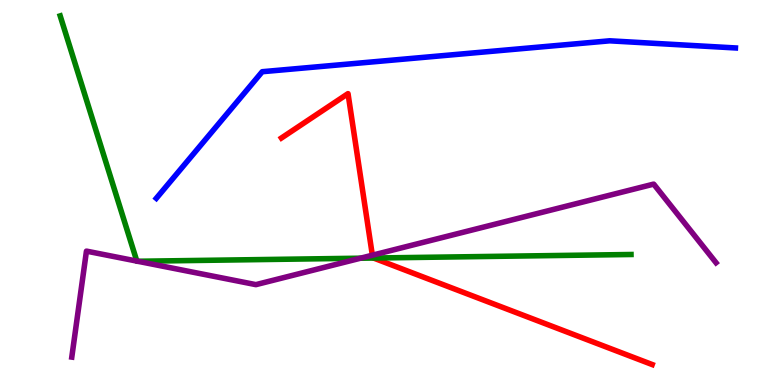[{'lines': ['blue', 'red'], 'intersections': []}, {'lines': ['green', 'red'], 'intersections': [{'x': 4.82, 'y': 3.3}]}, {'lines': ['purple', 'red'], 'intersections': [{'x': 4.8, 'y': 3.37}]}, {'lines': ['blue', 'green'], 'intersections': []}, {'lines': ['blue', 'purple'], 'intersections': []}, {'lines': ['green', 'purple'], 'intersections': [{'x': 1.77, 'y': 3.22}, {'x': 1.78, 'y': 3.21}, {'x': 4.65, 'y': 3.29}]}]